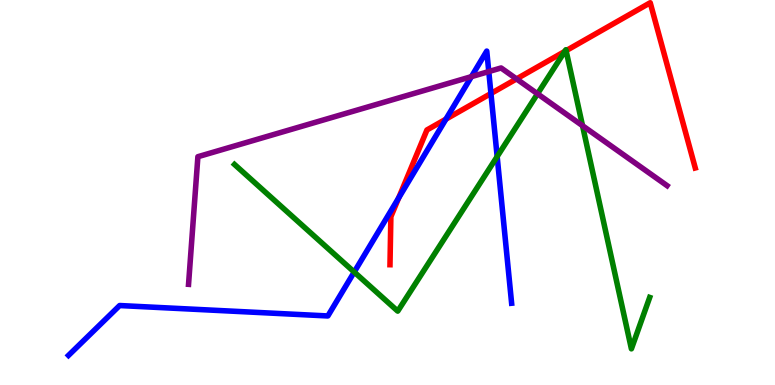[{'lines': ['blue', 'red'], 'intersections': [{'x': 5.14, 'y': 4.86}, {'x': 5.75, 'y': 6.91}, {'x': 6.33, 'y': 7.57}]}, {'lines': ['green', 'red'], 'intersections': [{'x': 7.29, 'y': 8.66}, {'x': 7.3, 'y': 8.68}]}, {'lines': ['purple', 'red'], 'intersections': [{'x': 6.66, 'y': 7.95}]}, {'lines': ['blue', 'green'], 'intersections': [{'x': 4.57, 'y': 2.93}, {'x': 6.41, 'y': 5.93}]}, {'lines': ['blue', 'purple'], 'intersections': [{'x': 6.08, 'y': 8.01}, {'x': 6.31, 'y': 8.14}]}, {'lines': ['green', 'purple'], 'intersections': [{'x': 6.94, 'y': 7.56}, {'x': 7.52, 'y': 6.73}]}]